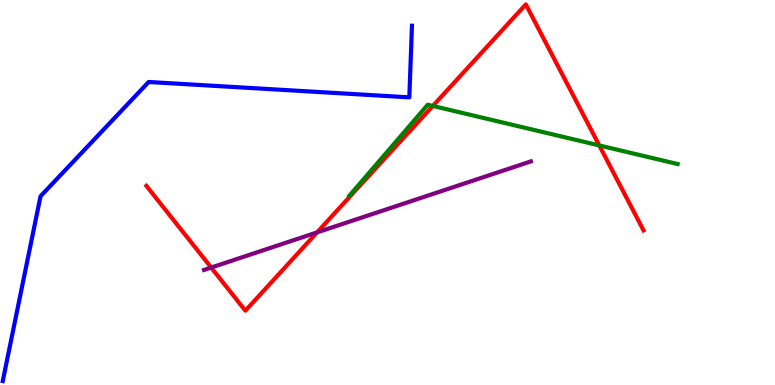[{'lines': ['blue', 'red'], 'intersections': []}, {'lines': ['green', 'red'], 'intersections': [{'x': 5.58, 'y': 7.25}, {'x': 7.73, 'y': 6.22}]}, {'lines': ['purple', 'red'], 'intersections': [{'x': 2.72, 'y': 3.05}, {'x': 4.09, 'y': 3.96}]}, {'lines': ['blue', 'green'], 'intersections': []}, {'lines': ['blue', 'purple'], 'intersections': []}, {'lines': ['green', 'purple'], 'intersections': []}]